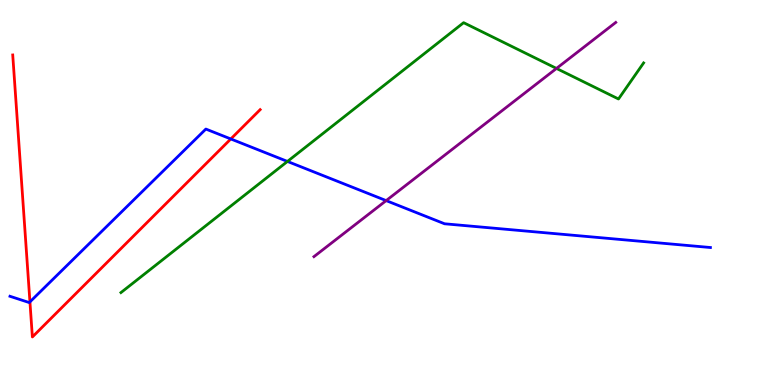[{'lines': ['blue', 'red'], 'intersections': [{'x': 0.386, 'y': 2.16}, {'x': 2.98, 'y': 6.39}]}, {'lines': ['green', 'red'], 'intersections': []}, {'lines': ['purple', 'red'], 'intersections': []}, {'lines': ['blue', 'green'], 'intersections': [{'x': 3.71, 'y': 5.81}]}, {'lines': ['blue', 'purple'], 'intersections': [{'x': 4.98, 'y': 4.79}]}, {'lines': ['green', 'purple'], 'intersections': [{'x': 7.18, 'y': 8.22}]}]